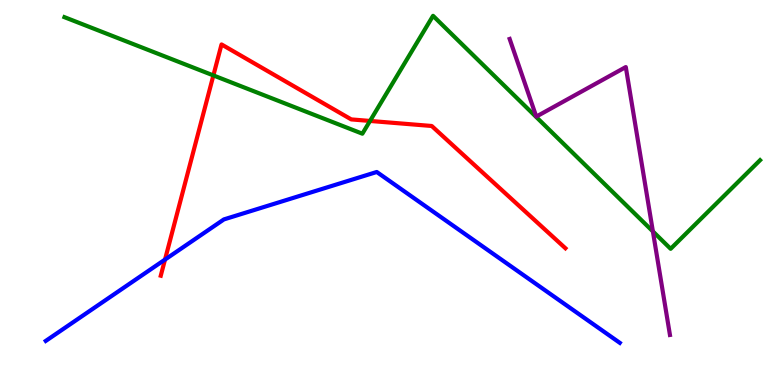[{'lines': ['blue', 'red'], 'intersections': [{'x': 2.13, 'y': 3.26}]}, {'lines': ['green', 'red'], 'intersections': [{'x': 2.75, 'y': 8.04}, {'x': 4.77, 'y': 6.86}]}, {'lines': ['purple', 'red'], 'intersections': []}, {'lines': ['blue', 'green'], 'intersections': []}, {'lines': ['blue', 'purple'], 'intersections': []}, {'lines': ['green', 'purple'], 'intersections': [{'x': 8.42, 'y': 3.99}]}]